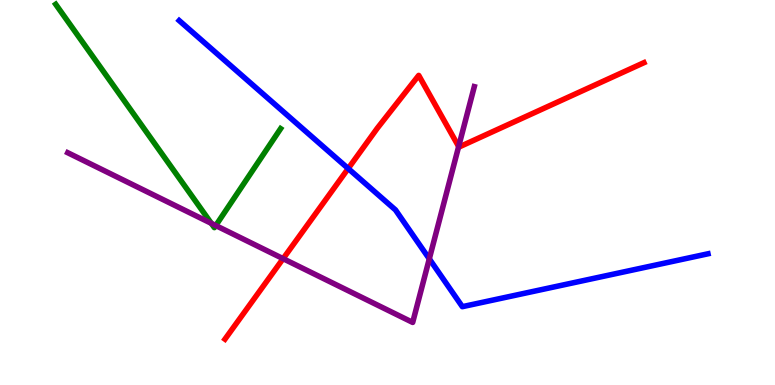[{'lines': ['blue', 'red'], 'intersections': [{'x': 4.49, 'y': 5.62}]}, {'lines': ['green', 'red'], 'intersections': []}, {'lines': ['purple', 'red'], 'intersections': [{'x': 3.65, 'y': 3.28}, {'x': 5.92, 'y': 6.19}]}, {'lines': ['blue', 'green'], 'intersections': []}, {'lines': ['blue', 'purple'], 'intersections': [{'x': 5.54, 'y': 3.28}]}, {'lines': ['green', 'purple'], 'intersections': [{'x': 2.73, 'y': 4.2}, {'x': 2.78, 'y': 4.14}]}]